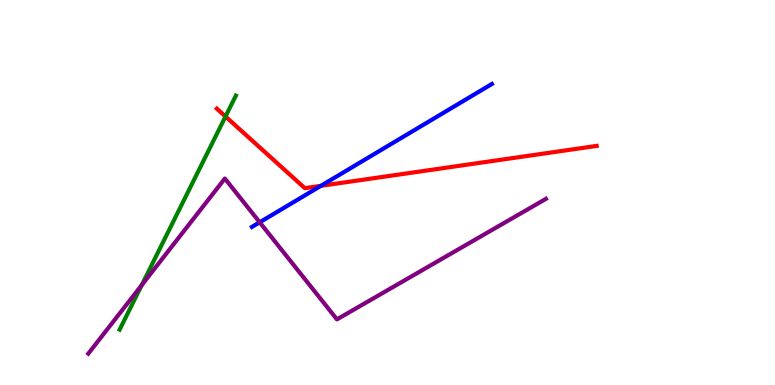[{'lines': ['blue', 'red'], 'intersections': [{'x': 4.14, 'y': 5.17}]}, {'lines': ['green', 'red'], 'intersections': [{'x': 2.91, 'y': 6.97}]}, {'lines': ['purple', 'red'], 'intersections': []}, {'lines': ['blue', 'green'], 'intersections': []}, {'lines': ['blue', 'purple'], 'intersections': [{'x': 3.35, 'y': 4.23}]}, {'lines': ['green', 'purple'], 'intersections': [{'x': 1.83, 'y': 2.59}]}]